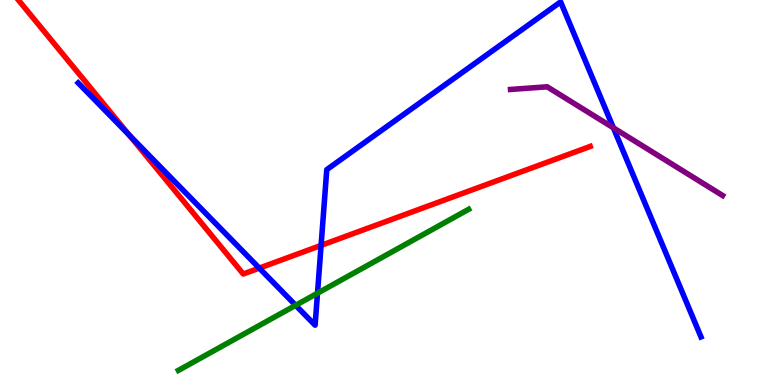[{'lines': ['blue', 'red'], 'intersections': [{'x': 1.67, 'y': 6.49}, {'x': 3.35, 'y': 3.04}, {'x': 4.14, 'y': 3.63}]}, {'lines': ['green', 'red'], 'intersections': []}, {'lines': ['purple', 'red'], 'intersections': []}, {'lines': ['blue', 'green'], 'intersections': [{'x': 3.82, 'y': 2.07}, {'x': 4.1, 'y': 2.38}]}, {'lines': ['blue', 'purple'], 'intersections': [{'x': 7.91, 'y': 6.68}]}, {'lines': ['green', 'purple'], 'intersections': []}]